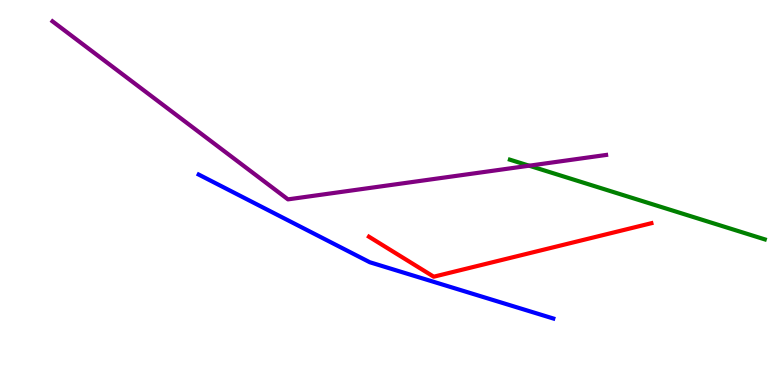[{'lines': ['blue', 'red'], 'intersections': []}, {'lines': ['green', 'red'], 'intersections': []}, {'lines': ['purple', 'red'], 'intersections': []}, {'lines': ['blue', 'green'], 'intersections': []}, {'lines': ['blue', 'purple'], 'intersections': []}, {'lines': ['green', 'purple'], 'intersections': [{'x': 6.83, 'y': 5.7}]}]